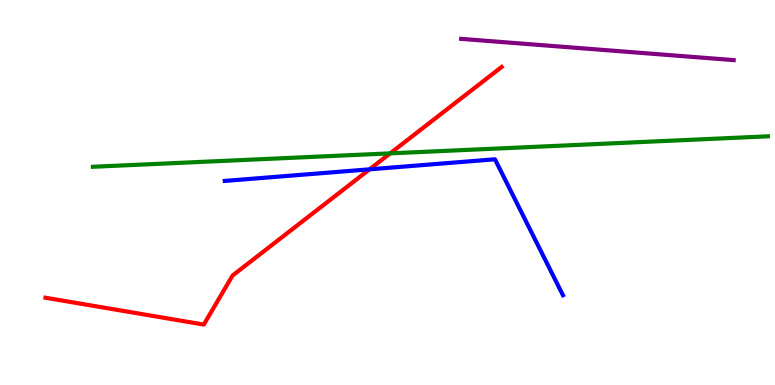[{'lines': ['blue', 'red'], 'intersections': [{'x': 4.77, 'y': 5.6}]}, {'lines': ['green', 'red'], 'intersections': [{'x': 5.03, 'y': 6.02}]}, {'lines': ['purple', 'red'], 'intersections': []}, {'lines': ['blue', 'green'], 'intersections': []}, {'lines': ['blue', 'purple'], 'intersections': []}, {'lines': ['green', 'purple'], 'intersections': []}]